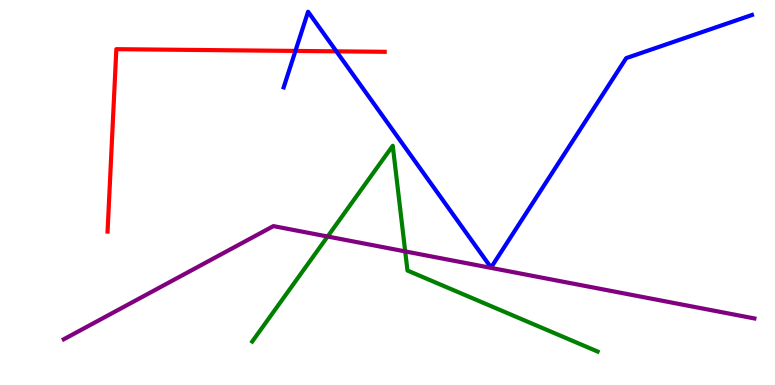[{'lines': ['blue', 'red'], 'intersections': [{'x': 3.81, 'y': 8.68}, {'x': 4.34, 'y': 8.67}]}, {'lines': ['green', 'red'], 'intersections': []}, {'lines': ['purple', 'red'], 'intersections': []}, {'lines': ['blue', 'green'], 'intersections': []}, {'lines': ['blue', 'purple'], 'intersections': []}, {'lines': ['green', 'purple'], 'intersections': [{'x': 4.23, 'y': 3.86}, {'x': 5.23, 'y': 3.47}]}]